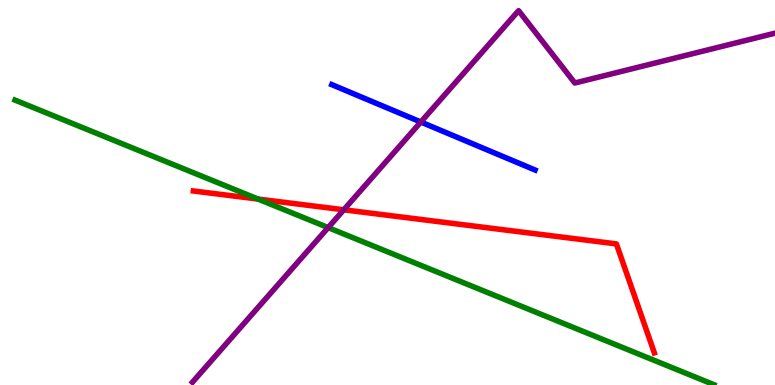[{'lines': ['blue', 'red'], 'intersections': []}, {'lines': ['green', 'red'], 'intersections': [{'x': 3.33, 'y': 4.83}]}, {'lines': ['purple', 'red'], 'intersections': [{'x': 4.44, 'y': 4.55}]}, {'lines': ['blue', 'green'], 'intersections': []}, {'lines': ['blue', 'purple'], 'intersections': [{'x': 5.43, 'y': 6.83}]}, {'lines': ['green', 'purple'], 'intersections': [{'x': 4.23, 'y': 4.09}]}]